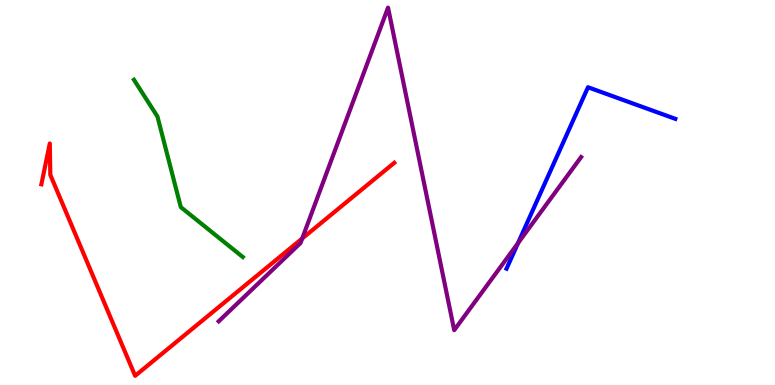[{'lines': ['blue', 'red'], 'intersections': []}, {'lines': ['green', 'red'], 'intersections': []}, {'lines': ['purple', 'red'], 'intersections': [{'x': 3.9, 'y': 3.81}]}, {'lines': ['blue', 'green'], 'intersections': []}, {'lines': ['blue', 'purple'], 'intersections': [{'x': 6.68, 'y': 3.68}]}, {'lines': ['green', 'purple'], 'intersections': []}]